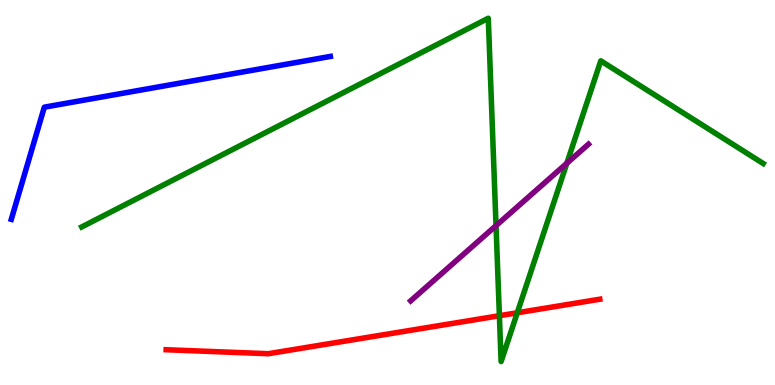[{'lines': ['blue', 'red'], 'intersections': []}, {'lines': ['green', 'red'], 'intersections': [{'x': 6.44, 'y': 1.8}, {'x': 6.67, 'y': 1.88}]}, {'lines': ['purple', 'red'], 'intersections': []}, {'lines': ['blue', 'green'], 'intersections': []}, {'lines': ['blue', 'purple'], 'intersections': []}, {'lines': ['green', 'purple'], 'intersections': [{'x': 6.4, 'y': 4.14}, {'x': 7.31, 'y': 5.76}]}]